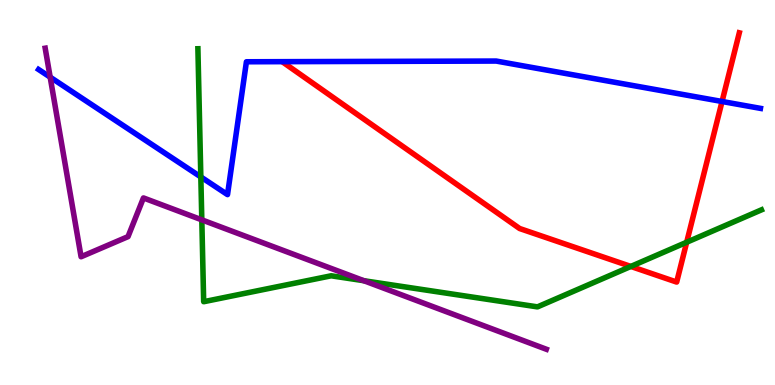[{'lines': ['blue', 'red'], 'intersections': [{'x': 9.32, 'y': 7.36}]}, {'lines': ['green', 'red'], 'intersections': [{'x': 8.14, 'y': 3.08}, {'x': 8.86, 'y': 3.71}]}, {'lines': ['purple', 'red'], 'intersections': []}, {'lines': ['blue', 'green'], 'intersections': [{'x': 2.59, 'y': 5.4}]}, {'lines': ['blue', 'purple'], 'intersections': [{'x': 0.647, 'y': 8.0}]}, {'lines': ['green', 'purple'], 'intersections': [{'x': 2.6, 'y': 4.29}, {'x': 4.7, 'y': 2.71}]}]